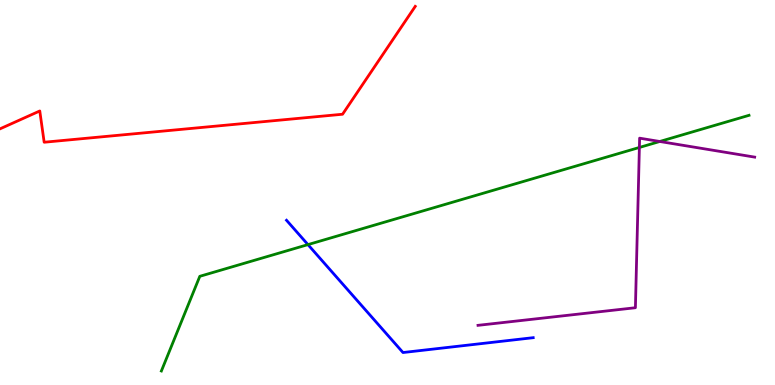[{'lines': ['blue', 'red'], 'intersections': []}, {'lines': ['green', 'red'], 'intersections': []}, {'lines': ['purple', 'red'], 'intersections': []}, {'lines': ['blue', 'green'], 'intersections': [{'x': 3.97, 'y': 3.65}]}, {'lines': ['blue', 'purple'], 'intersections': []}, {'lines': ['green', 'purple'], 'intersections': [{'x': 8.25, 'y': 6.17}, {'x': 8.51, 'y': 6.32}]}]